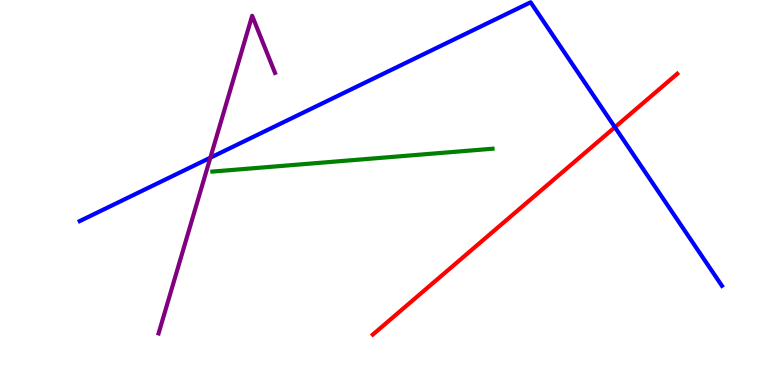[{'lines': ['blue', 'red'], 'intersections': [{'x': 7.93, 'y': 6.7}]}, {'lines': ['green', 'red'], 'intersections': []}, {'lines': ['purple', 'red'], 'intersections': []}, {'lines': ['blue', 'green'], 'intersections': []}, {'lines': ['blue', 'purple'], 'intersections': [{'x': 2.71, 'y': 5.9}]}, {'lines': ['green', 'purple'], 'intersections': []}]